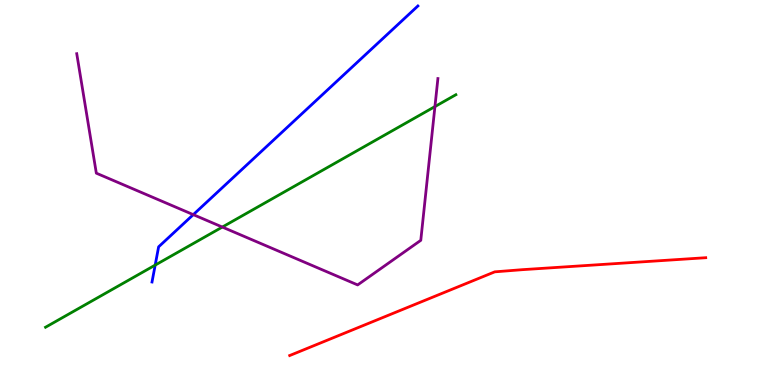[{'lines': ['blue', 'red'], 'intersections': []}, {'lines': ['green', 'red'], 'intersections': []}, {'lines': ['purple', 'red'], 'intersections': []}, {'lines': ['blue', 'green'], 'intersections': [{'x': 2.0, 'y': 3.11}]}, {'lines': ['blue', 'purple'], 'intersections': [{'x': 2.49, 'y': 4.43}]}, {'lines': ['green', 'purple'], 'intersections': [{'x': 2.87, 'y': 4.1}, {'x': 5.61, 'y': 7.23}]}]